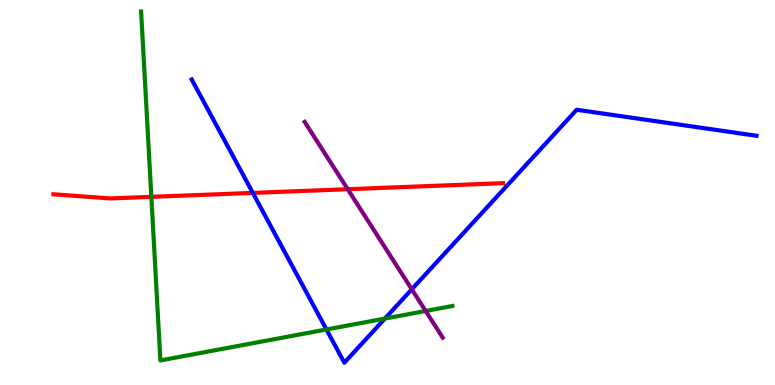[{'lines': ['blue', 'red'], 'intersections': [{'x': 3.26, 'y': 4.99}]}, {'lines': ['green', 'red'], 'intersections': [{'x': 1.95, 'y': 4.89}]}, {'lines': ['purple', 'red'], 'intersections': [{'x': 4.49, 'y': 5.09}]}, {'lines': ['blue', 'green'], 'intersections': [{'x': 4.21, 'y': 1.44}, {'x': 4.97, 'y': 1.72}]}, {'lines': ['blue', 'purple'], 'intersections': [{'x': 5.31, 'y': 2.49}]}, {'lines': ['green', 'purple'], 'intersections': [{'x': 5.49, 'y': 1.92}]}]